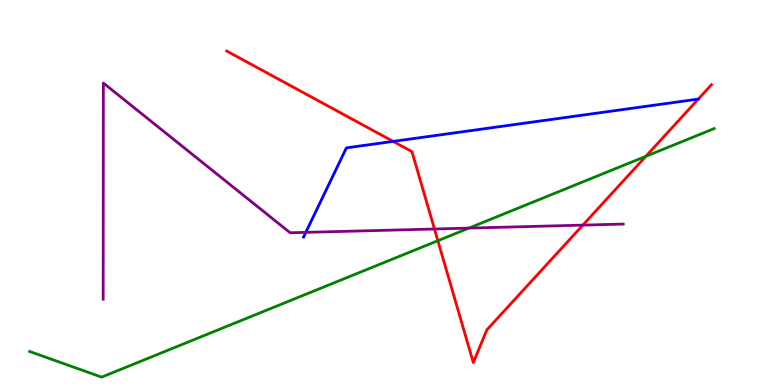[{'lines': ['blue', 'red'], 'intersections': [{'x': 5.07, 'y': 6.33}, {'x': 9.01, 'y': 7.43}]}, {'lines': ['green', 'red'], 'intersections': [{'x': 5.65, 'y': 3.75}, {'x': 8.33, 'y': 5.94}]}, {'lines': ['purple', 'red'], 'intersections': [{'x': 5.61, 'y': 4.05}, {'x': 7.52, 'y': 4.15}]}, {'lines': ['blue', 'green'], 'intersections': []}, {'lines': ['blue', 'purple'], 'intersections': [{'x': 3.95, 'y': 3.96}]}, {'lines': ['green', 'purple'], 'intersections': [{'x': 6.05, 'y': 4.08}]}]